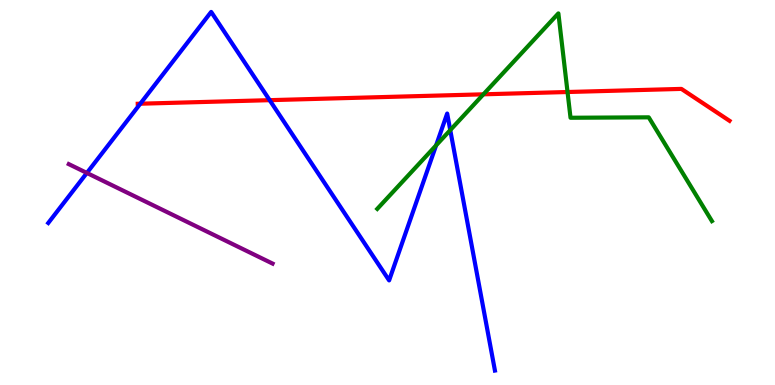[{'lines': ['blue', 'red'], 'intersections': [{'x': 1.81, 'y': 7.31}, {'x': 3.48, 'y': 7.4}]}, {'lines': ['green', 'red'], 'intersections': [{'x': 6.24, 'y': 7.55}, {'x': 7.32, 'y': 7.61}]}, {'lines': ['purple', 'red'], 'intersections': []}, {'lines': ['blue', 'green'], 'intersections': [{'x': 5.63, 'y': 6.22}, {'x': 5.81, 'y': 6.62}]}, {'lines': ['blue', 'purple'], 'intersections': [{'x': 1.12, 'y': 5.51}]}, {'lines': ['green', 'purple'], 'intersections': []}]